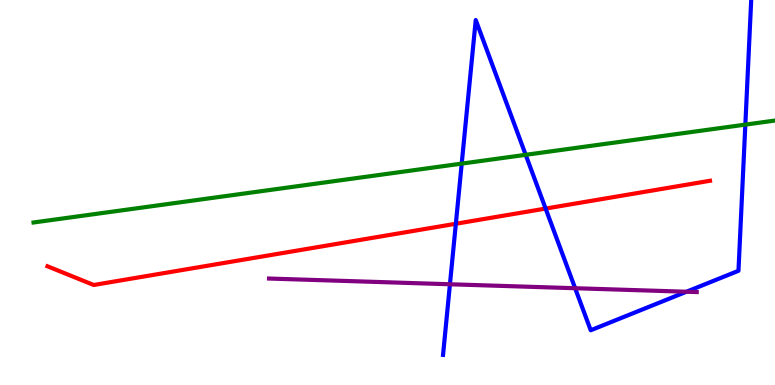[{'lines': ['blue', 'red'], 'intersections': [{'x': 5.88, 'y': 4.19}, {'x': 7.04, 'y': 4.58}]}, {'lines': ['green', 'red'], 'intersections': []}, {'lines': ['purple', 'red'], 'intersections': []}, {'lines': ['blue', 'green'], 'intersections': [{'x': 5.96, 'y': 5.75}, {'x': 6.78, 'y': 5.98}, {'x': 9.62, 'y': 6.76}]}, {'lines': ['blue', 'purple'], 'intersections': [{'x': 5.81, 'y': 2.62}, {'x': 7.42, 'y': 2.51}, {'x': 8.86, 'y': 2.42}]}, {'lines': ['green', 'purple'], 'intersections': []}]